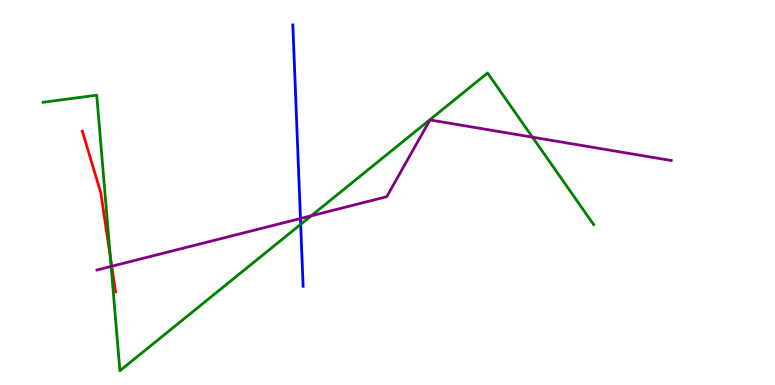[{'lines': ['blue', 'red'], 'intersections': []}, {'lines': ['green', 'red'], 'intersections': [{'x': 1.42, 'y': 3.33}]}, {'lines': ['purple', 'red'], 'intersections': [{'x': 1.44, 'y': 3.08}]}, {'lines': ['blue', 'green'], 'intersections': [{'x': 3.88, 'y': 4.17}]}, {'lines': ['blue', 'purple'], 'intersections': [{'x': 3.88, 'y': 4.32}]}, {'lines': ['green', 'purple'], 'intersections': [{'x': 1.43, 'y': 3.08}, {'x': 4.02, 'y': 4.39}, {'x': 6.87, 'y': 6.44}]}]